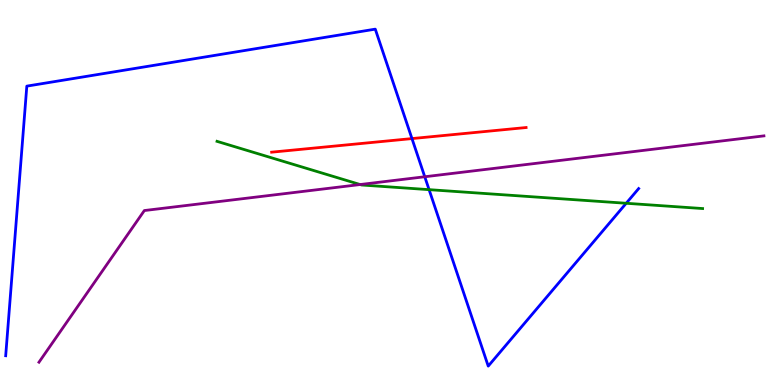[{'lines': ['blue', 'red'], 'intersections': [{'x': 5.32, 'y': 6.4}]}, {'lines': ['green', 'red'], 'intersections': []}, {'lines': ['purple', 'red'], 'intersections': []}, {'lines': ['blue', 'green'], 'intersections': [{'x': 5.54, 'y': 5.07}, {'x': 8.08, 'y': 4.72}]}, {'lines': ['blue', 'purple'], 'intersections': [{'x': 5.48, 'y': 5.41}]}, {'lines': ['green', 'purple'], 'intersections': [{'x': 4.65, 'y': 5.21}]}]